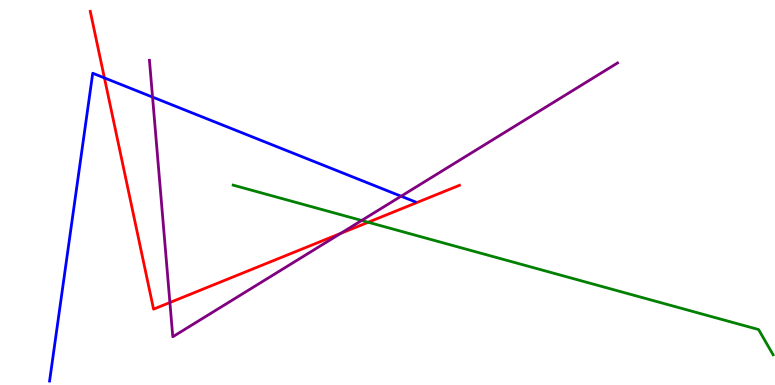[{'lines': ['blue', 'red'], 'intersections': [{'x': 1.35, 'y': 7.98}]}, {'lines': ['green', 'red'], 'intersections': [{'x': 4.75, 'y': 4.23}]}, {'lines': ['purple', 'red'], 'intersections': [{'x': 2.19, 'y': 2.14}, {'x': 4.4, 'y': 3.94}]}, {'lines': ['blue', 'green'], 'intersections': []}, {'lines': ['blue', 'purple'], 'intersections': [{'x': 1.97, 'y': 7.48}, {'x': 5.18, 'y': 4.9}]}, {'lines': ['green', 'purple'], 'intersections': [{'x': 4.67, 'y': 4.27}]}]